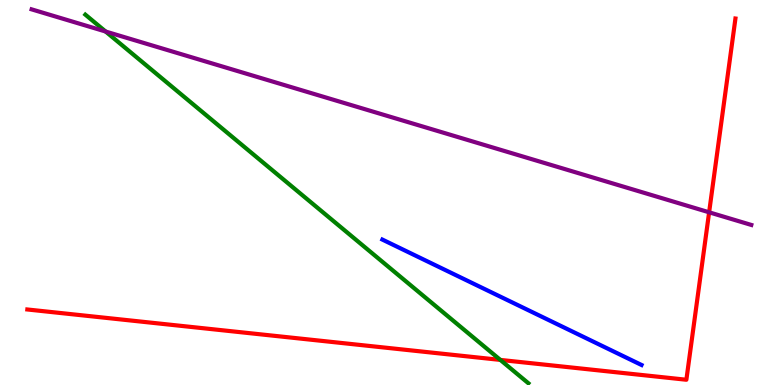[{'lines': ['blue', 'red'], 'intersections': []}, {'lines': ['green', 'red'], 'intersections': [{'x': 6.46, 'y': 0.652}]}, {'lines': ['purple', 'red'], 'intersections': [{'x': 9.15, 'y': 4.49}]}, {'lines': ['blue', 'green'], 'intersections': []}, {'lines': ['blue', 'purple'], 'intersections': []}, {'lines': ['green', 'purple'], 'intersections': [{'x': 1.36, 'y': 9.18}]}]